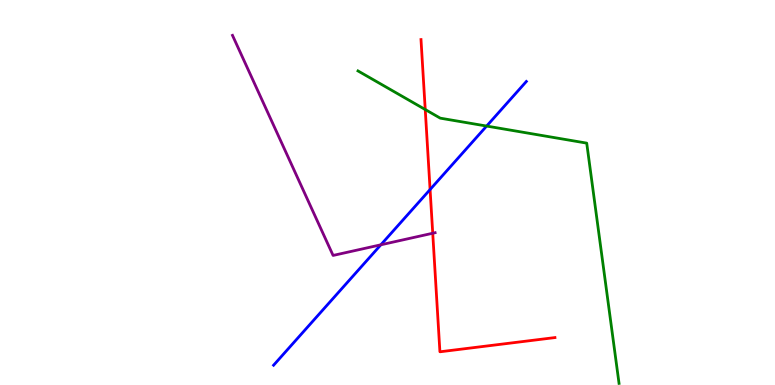[{'lines': ['blue', 'red'], 'intersections': [{'x': 5.55, 'y': 5.08}]}, {'lines': ['green', 'red'], 'intersections': [{'x': 5.49, 'y': 7.16}]}, {'lines': ['purple', 'red'], 'intersections': [{'x': 5.58, 'y': 3.94}]}, {'lines': ['blue', 'green'], 'intersections': [{'x': 6.28, 'y': 6.73}]}, {'lines': ['blue', 'purple'], 'intersections': [{'x': 4.91, 'y': 3.64}]}, {'lines': ['green', 'purple'], 'intersections': []}]